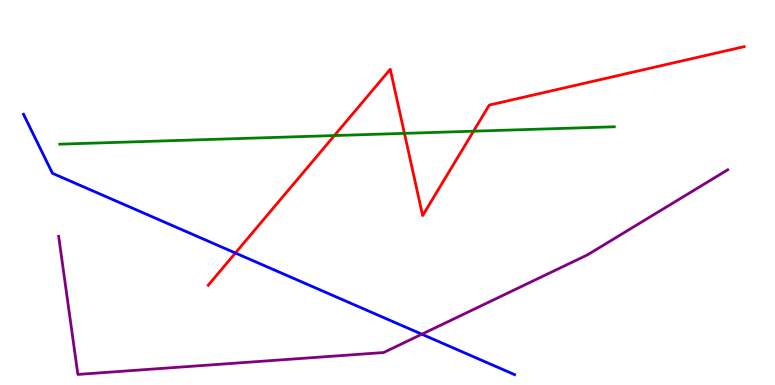[{'lines': ['blue', 'red'], 'intersections': [{'x': 3.04, 'y': 3.43}]}, {'lines': ['green', 'red'], 'intersections': [{'x': 4.31, 'y': 6.48}, {'x': 5.22, 'y': 6.54}, {'x': 6.11, 'y': 6.59}]}, {'lines': ['purple', 'red'], 'intersections': []}, {'lines': ['blue', 'green'], 'intersections': []}, {'lines': ['blue', 'purple'], 'intersections': [{'x': 5.44, 'y': 1.32}]}, {'lines': ['green', 'purple'], 'intersections': []}]